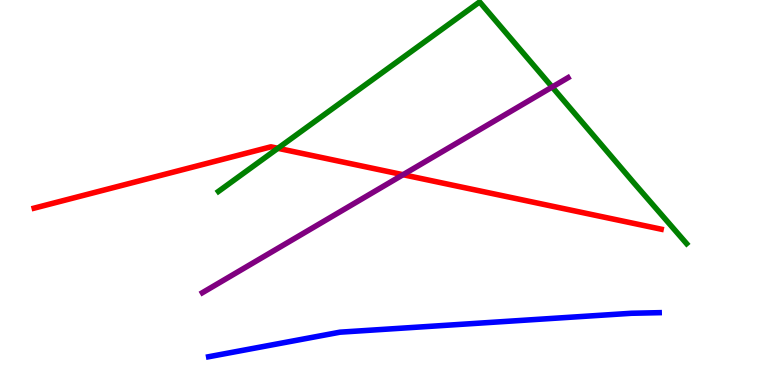[{'lines': ['blue', 'red'], 'intersections': []}, {'lines': ['green', 'red'], 'intersections': [{'x': 3.59, 'y': 6.15}]}, {'lines': ['purple', 'red'], 'intersections': [{'x': 5.2, 'y': 5.46}]}, {'lines': ['blue', 'green'], 'intersections': []}, {'lines': ['blue', 'purple'], 'intersections': []}, {'lines': ['green', 'purple'], 'intersections': [{'x': 7.12, 'y': 7.74}]}]